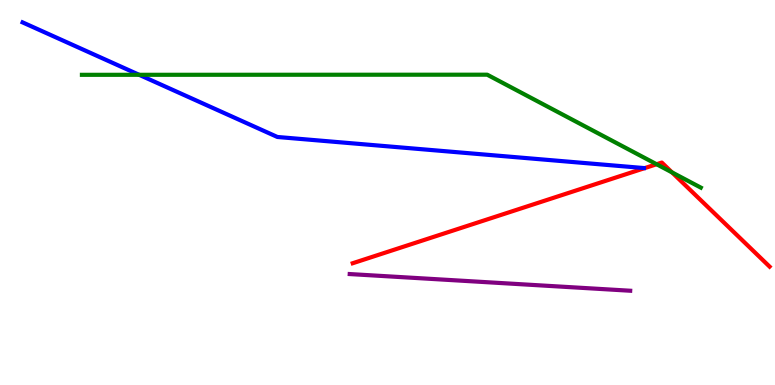[{'lines': ['blue', 'red'], 'intersections': []}, {'lines': ['green', 'red'], 'intersections': [{'x': 8.47, 'y': 5.73}, {'x': 8.67, 'y': 5.52}]}, {'lines': ['purple', 'red'], 'intersections': []}, {'lines': ['blue', 'green'], 'intersections': [{'x': 1.8, 'y': 8.06}]}, {'lines': ['blue', 'purple'], 'intersections': []}, {'lines': ['green', 'purple'], 'intersections': []}]